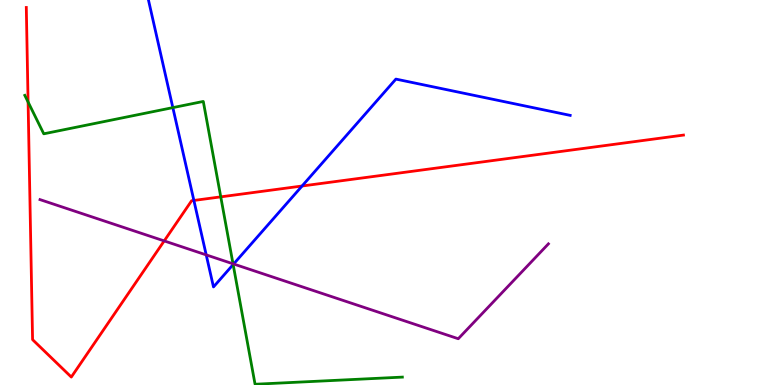[{'lines': ['blue', 'red'], 'intersections': [{'x': 2.5, 'y': 4.79}, {'x': 3.9, 'y': 5.17}]}, {'lines': ['green', 'red'], 'intersections': [{'x': 0.362, 'y': 7.35}, {'x': 2.85, 'y': 4.89}]}, {'lines': ['purple', 'red'], 'intersections': [{'x': 2.12, 'y': 3.74}]}, {'lines': ['blue', 'green'], 'intersections': [{'x': 2.23, 'y': 7.2}, {'x': 3.01, 'y': 3.13}]}, {'lines': ['blue', 'purple'], 'intersections': [{'x': 2.66, 'y': 3.38}, {'x': 3.01, 'y': 3.14}]}, {'lines': ['green', 'purple'], 'intersections': [{'x': 3.01, 'y': 3.15}]}]